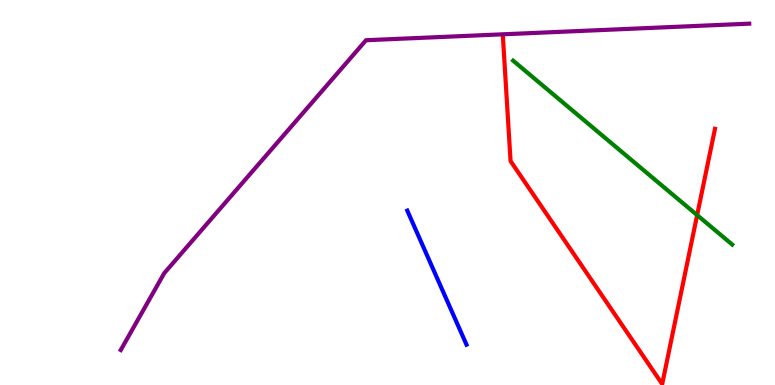[{'lines': ['blue', 'red'], 'intersections': []}, {'lines': ['green', 'red'], 'intersections': [{'x': 9.0, 'y': 4.41}]}, {'lines': ['purple', 'red'], 'intersections': []}, {'lines': ['blue', 'green'], 'intersections': []}, {'lines': ['blue', 'purple'], 'intersections': []}, {'lines': ['green', 'purple'], 'intersections': []}]